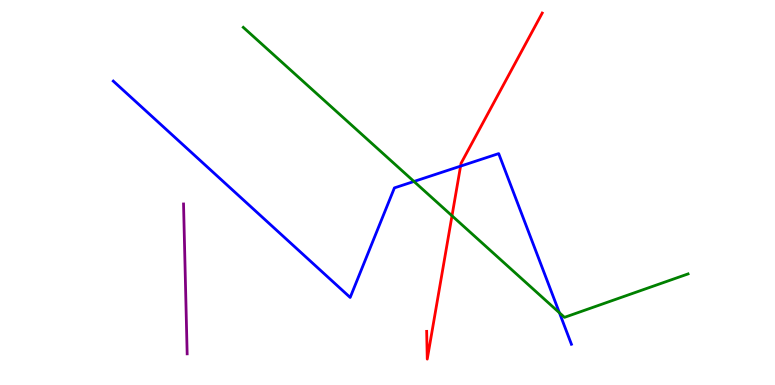[{'lines': ['blue', 'red'], 'intersections': [{'x': 5.94, 'y': 5.68}]}, {'lines': ['green', 'red'], 'intersections': [{'x': 5.83, 'y': 4.4}]}, {'lines': ['purple', 'red'], 'intersections': []}, {'lines': ['blue', 'green'], 'intersections': [{'x': 5.34, 'y': 5.29}, {'x': 7.22, 'y': 1.88}]}, {'lines': ['blue', 'purple'], 'intersections': []}, {'lines': ['green', 'purple'], 'intersections': []}]